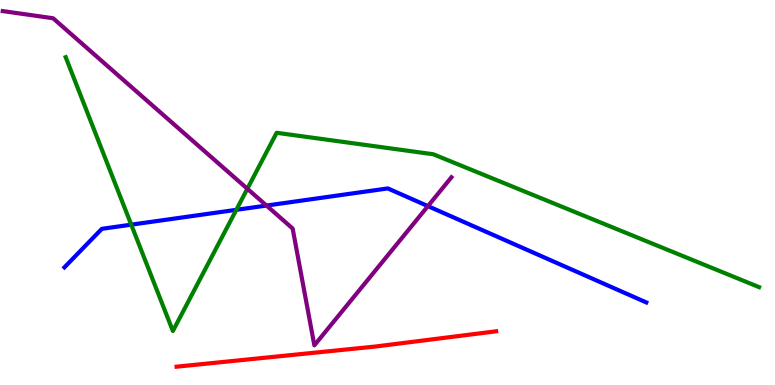[{'lines': ['blue', 'red'], 'intersections': []}, {'lines': ['green', 'red'], 'intersections': []}, {'lines': ['purple', 'red'], 'intersections': []}, {'lines': ['blue', 'green'], 'intersections': [{'x': 1.69, 'y': 4.16}, {'x': 3.05, 'y': 4.55}]}, {'lines': ['blue', 'purple'], 'intersections': [{'x': 3.44, 'y': 4.66}, {'x': 5.52, 'y': 4.65}]}, {'lines': ['green', 'purple'], 'intersections': [{'x': 3.19, 'y': 5.1}]}]